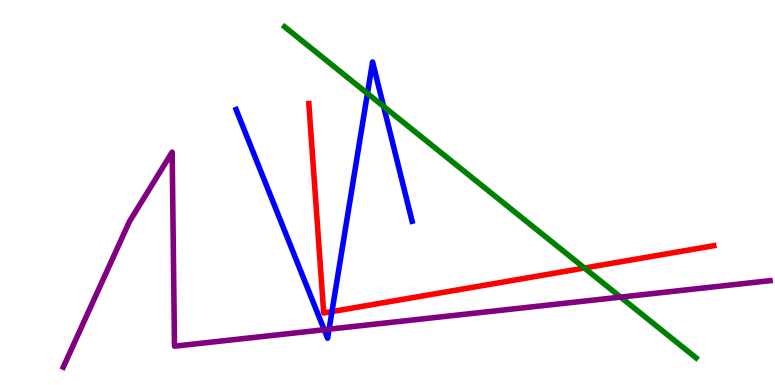[{'lines': ['blue', 'red'], 'intersections': [{'x': 4.28, 'y': 1.91}]}, {'lines': ['green', 'red'], 'intersections': [{'x': 7.54, 'y': 3.04}]}, {'lines': ['purple', 'red'], 'intersections': []}, {'lines': ['blue', 'green'], 'intersections': [{'x': 4.74, 'y': 7.57}, {'x': 4.95, 'y': 7.23}]}, {'lines': ['blue', 'purple'], 'intersections': [{'x': 4.18, 'y': 1.44}, {'x': 4.25, 'y': 1.45}]}, {'lines': ['green', 'purple'], 'intersections': [{'x': 8.01, 'y': 2.28}]}]